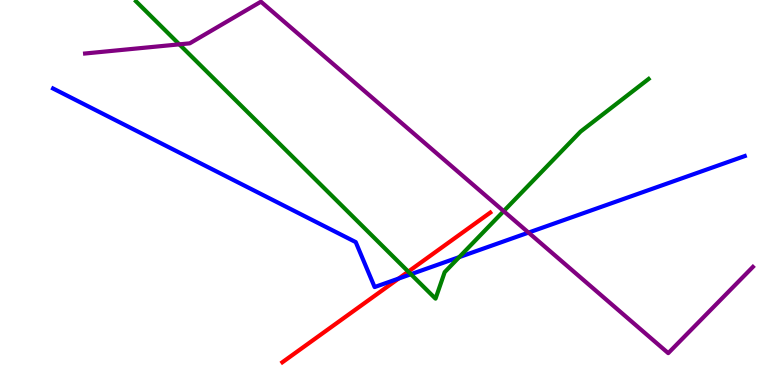[{'lines': ['blue', 'red'], 'intersections': [{'x': 5.14, 'y': 2.76}]}, {'lines': ['green', 'red'], 'intersections': [{'x': 5.27, 'y': 2.95}]}, {'lines': ['purple', 'red'], 'intersections': []}, {'lines': ['blue', 'green'], 'intersections': [{'x': 5.3, 'y': 2.88}, {'x': 5.93, 'y': 3.32}]}, {'lines': ['blue', 'purple'], 'intersections': [{'x': 6.82, 'y': 3.96}]}, {'lines': ['green', 'purple'], 'intersections': [{'x': 2.31, 'y': 8.85}, {'x': 6.5, 'y': 4.52}]}]